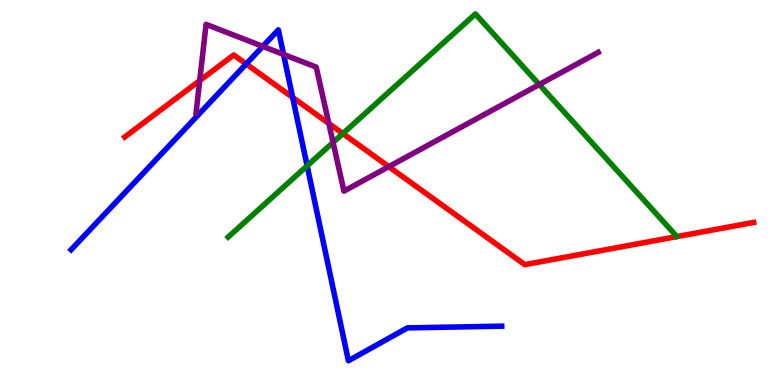[{'lines': ['blue', 'red'], 'intersections': [{'x': 3.18, 'y': 8.34}, {'x': 3.78, 'y': 7.47}]}, {'lines': ['green', 'red'], 'intersections': [{'x': 4.42, 'y': 6.53}]}, {'lines': ['purple', 'red'], 'intersections': [{'x': 2.58, 'y': 7.91}, {'x': 4.24, 'y': 6.79}, {'x': 5.02, 'y': 5.67}]}, {'lines': ['blue', 'green'], 'intersections': [{'x': 3.96, 'y': 5.69}]}, {'lines': ['blue', 'purple'], 'intersections': [{'x': 3.39, 'y': 8.8}, {'x': 3.66, 'y': 8.59}]}, {'lines': ['green', 'purple'], 'intersections': [{'x': 4.3, 'y': 6.3}, {'x': 6.96, 'y': 7.8}]}]